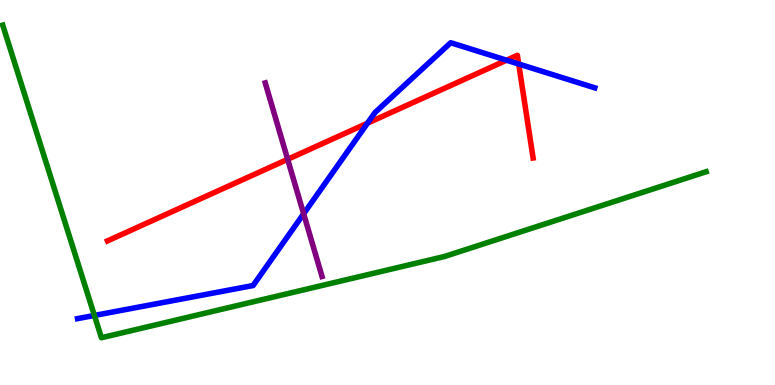[{'lines': ['blue', 'red'], 'intersections': [{'x': 4.74, 'y': 6.8}, {'x': 6.54, 'y': 8.44}, {'x': 6.69, 'y': 8.34}]}, {'lines': ['green', 'red'], 'intersections': []}, {'lines': ['purple', 'red'], 'intersections': [{'x': 3.71, 'y': 5.86}]}, {'lines': ['blue', 'green'], 'intersections': [{'x': 1.22, 'y': 1.81}]}, {'lines': ['blue', 'purple'], 'intersections': [{'x': 3.92, 'y': 4.45}]}, {'lines': ['green', 'purple'], 'intersections': []}]